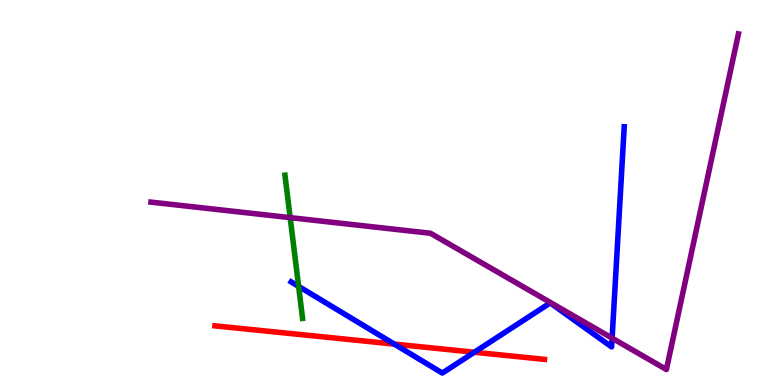[{'lines': ['blue', 'red'], 'intersections': [{'x': 5.09, 'y': 1.06}, {'x': 6.12, 'y': 0.851}]}, {'lines': ['green', 'red'], 'intersections': []}, {'lines': ['purple', 'red'], 'intersections': []}, {'lines': ['blue', 'green'], 'intersections': [{'x': 3.85, 'y': 2.56}]}, {'lines': ['blue', 'purple'], 'intersections': [{'x': 7.9, 'y': 1.22}]}, {'lines': ['green', 'purple'], 'intersections': [{'x': 3.74, 'y': 4.35}]}]